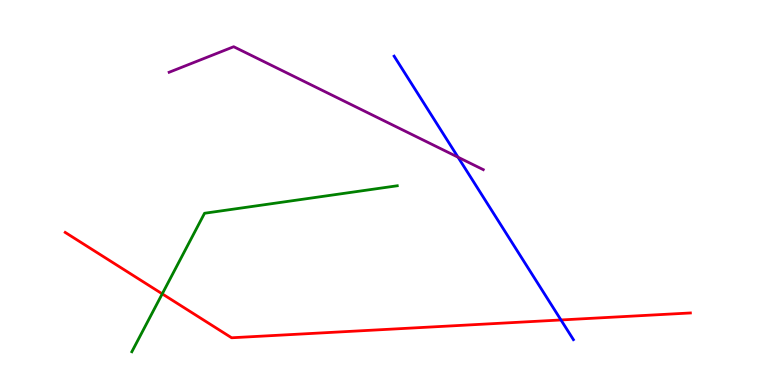[{'lines': ['blue', 'red'], 'intersections': [{'x': 7.24, 'y': 1.69}]}, {'lines': ['green', 'red'], 'intersections': [{'x': 2.09, 'y': 2.37}]}, {'lines': ['purple', 'red'], 'intersections': []}, {'lines': ['blue', 'green'], 'intersections': []}, {'lines': ['blue', 'purple'], 'intersections': [{'x': 5.91, 'y': 5.92}]}, {'lines': ['green', 'purple'], 'intersections': []}]